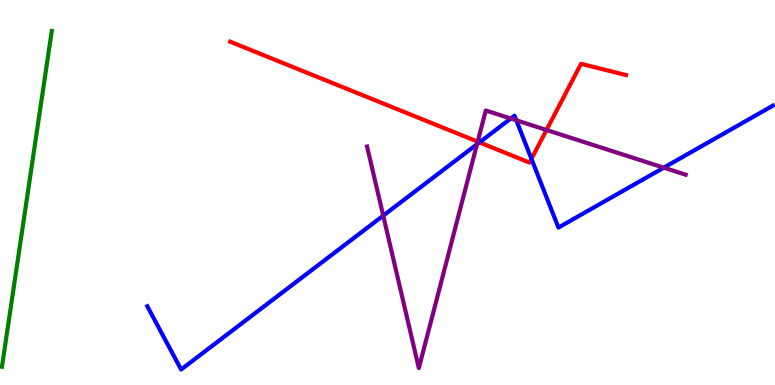[{'lines': ['blue', 'red'], 'intersections': [{'x': 6.19, 'y': 6.3}, {'x': 6.86, 'y': 5.87}]}, {'lines': ['green', 'red'], 'intersections': []}, {'lines': ['purple', 'red'], 'intersections': [{'x': 6.16, 'y': 6.32}, {'x': 7.05, 'y': 6.62}]}, {'lines': ['blue', 'green'], 'intersections': []}, {'lines': ['blue', 'purple'], 'intersections': [{'x': 4.94, 'y': 4.4}, {'x': 6.16, 'y': 6.25}, {'x': 6.59, 'y': 6.92}, {'x': 6.66, 'y': 6.88}, {'x': 8.57, 'y': 5.64}]}, {'lines': ['green', 'purple'], 'intersections': []}]